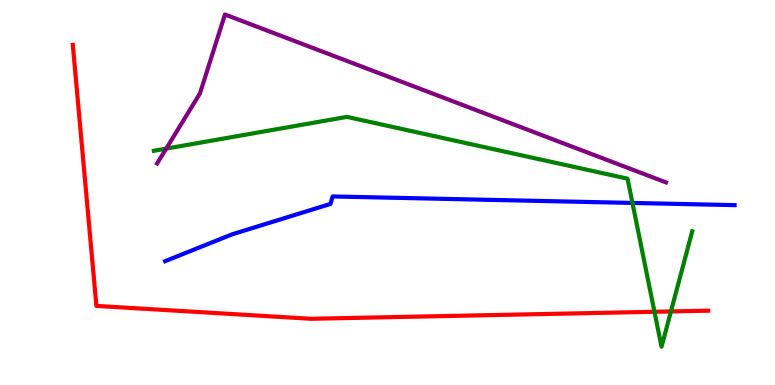[{'lines': ['blue', 'red'], 'intersections': []}, {'lines': ['green', 'red'], 'intersections': [{'x': 8.44, 'y': 1.9}, {'x': 8.66, 'y': 1.91}]}, {'lines': ['purple', 'red'], 'intersections': []}, {'lines': ['blue', 'green'], 'intersections': [{'x': 8.16, 'y': 4.73}]}, {'lines': ['blue', 'purple'], 'intersections': []}, {'lines': ['green', 'purple'], 'intersections': [{'x': 2.14, 'y': 6.14}]}]